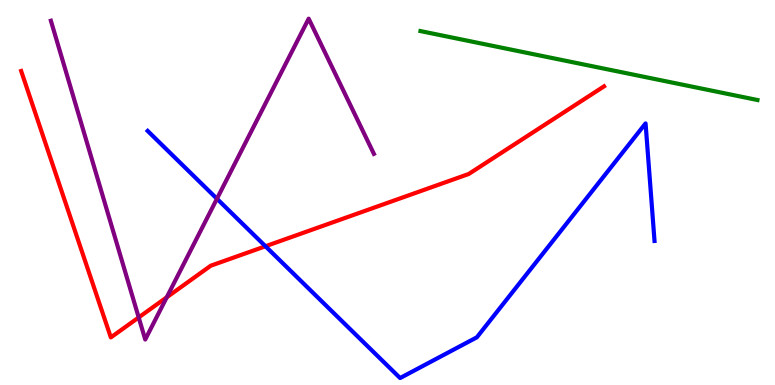[{'lines': ['blue', 'red'], 'intersections': [{'x': 3.43, 'y': 3.6}]}, {'lines': ['green', 'red'], 'intersections': []}, {'lines': ['purple', 'red'], 'intersections': [{'x': 1.79, 'y': 1.75}, {'x': 2.15, 'y': 2.28}]}, {'lines': ['blue', 'green'], 'intersections': []}, {'lines': ['blue', 'purple'], 'intersections': [{'x': 2.8, 'y': 4.84}]}, {'lines': ['green', 'purple'], 'intersections': []}]